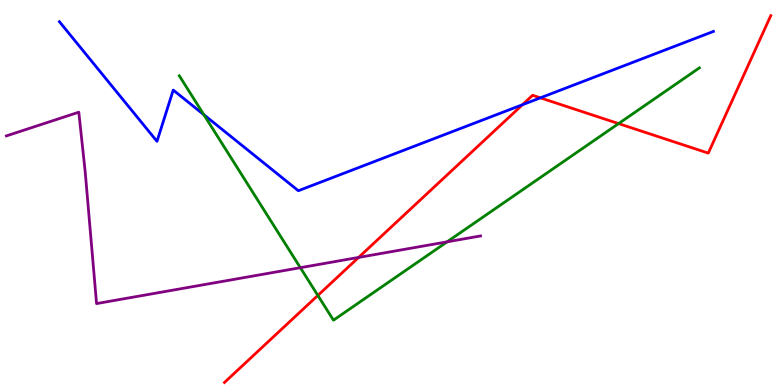[{'lines': ['blue', 'red'], 'intersections': [{'x': 6.74, 'y': 7.28}, {'x': 6.97, 'y': 7.46}]}, {'lines': ['green', 'red'], 'intersections': [{'x': 4.1, 'y': 2.33}, {'x': 7.98, 'y': 6.79}]}, {'lines': ['purple', 'red'], 'intersections': [{'x': 4.63, 'y': 3.31}]}, {'lines': ['blue', 'green'], 'intersections': [{'x': 2.63, 'y': 7.02}]}, {'lines': ['blue', 'purple'], 'intersections': []}, {'lines': ['green', 'purple'], 'intersections': [{'x': 3.88, 'y': 3.05}, {'x': 5.77, 'y': 3.72}]}]